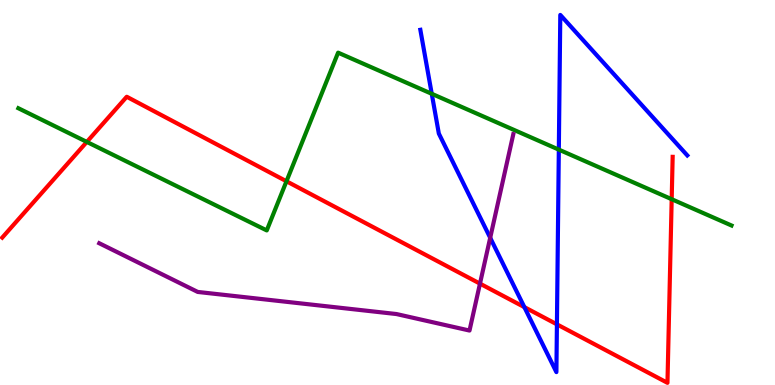[{'lines': ['blue', 'red'], 'intersections': [{'x': 6.77, 'y': 2.02}, {'x': 7.19, 'y': 1.58}]}, {'lines': ['green', 'red'], 'intersections': [{'x': 1.12, 'y': 6.31}, {'x': 3.7, 'y': 5.29}, {'x': 8.67, 'y': 4.83}]}, {'lines': ['purple', 'red'], 'intersections': [{'x': 6.19, 'y': 2.63}]}, {'lines': ['blue', 'green'], 'intersections': [{'x': 5.57, 'y': 7.56}, {'x': 7.21, 'y': 6.11}]}, {'lines': ['blue', 'purple'], 'intersections': [{'x': 6.33, 'y': 3.82}]}, {'lines': ['green', 'purple'], 'intersections': []}]